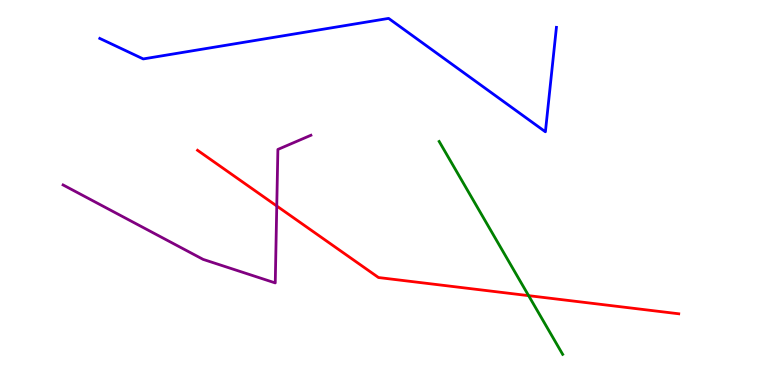[{'lines': ['blue', 'red'], 'intersections': []}, {'lines': ['green', 'red'], 'intersections': [{'x': 6.82, 'y': 2.32}]}, {'lines': ['purple', 'red'], 'intersections': [{'x': 3.57, 'y': 4.65}]}, {'lines': ['blue', 'green'], 'intersections': []}, {'lines': ['blue', 'purple'], 'intersections': []}, {'lines': ['green', 'purple'], 'intersections': []}]